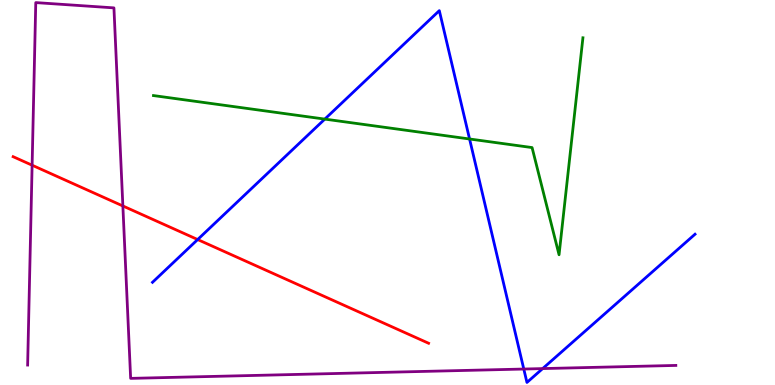[{'lines': ['blue', 'red'], 'intersections': [{'x': 2.55, 'y': 3.78}]}, {'lines': ['green', 'red'], 'intersections': []}, {'lines': ['purple', 'red'], 'intersections': [{'x': 0.414, 'y': 5.71}, {'x': 1.59, 'y': 4.65}]}, {'lines': ['blue', 'green'], 'intersections': [{'x': 4.19, 'y': 6.91}, {'x': 6.06, 'y': 6.39}]}, {'lines': ['blue', 'purple'], 'intersections': [{'x': 6.76, 'y': 0.415}, {'x': 7.0, 'y': 0.426}]}, {'lines': ['green', 'purple'], 'intersections': []}]